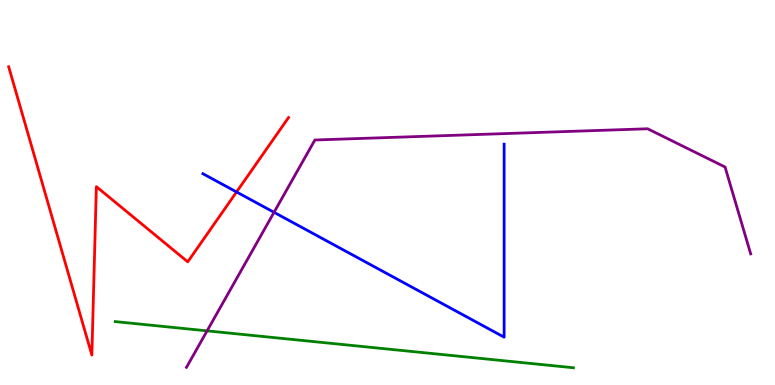[{'lines': ['blue', 'red'], 'intersections': [{'x': 3.05, 'y': 5.01}]}, {'lines': ['green', 'red'], 'intersections': []}, {'lines': ['purple', 'red'], 'intersections': []}, {'lines': ['blue', 'green'], 'intersections': []}, {'lines': ['blue', 'purple'], 'intersections': [{'x': 3.54, 'y': 4.49}]}, {'lines': ['green', 'purple'], 'intersections': [{'x': 2.67, 'y': 1.41}]}]